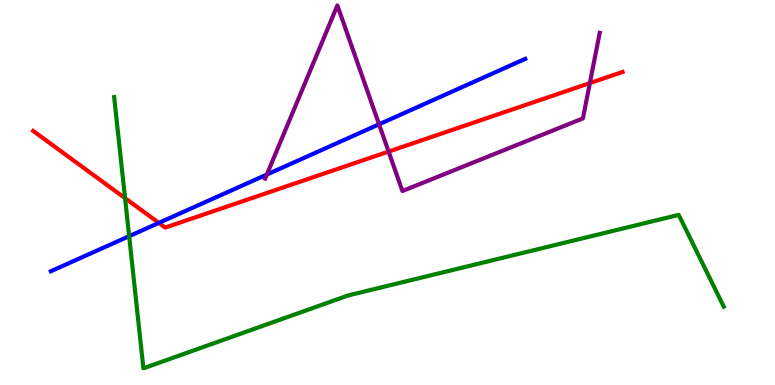[{'lines': ['blue', 'red'], 'intersections': [{'x': 2.05, 'y': 4.21}]}, {'lines': ['green', 'red'], 'intersections': [{'x': 1.61, 'y': 4.85}]}, {'lines': ['purple', 'red'], 'intersections': [{'x': 5.01, 'y': 6.06}, {'x': 7.61, 'y': 7.84}]}, {'lines': ['blue', 'green'], 'intersections': [{'x': 1.67, 'y': 3.87}]}, {'lines': ['blue', 'purple'], 'intersections': [{'x': 3.44, 'y': 5.47}, {'x': 4.89, 'y': 6.77}]}, {'lines': ['green', 'purple'], 'intersections': []}]